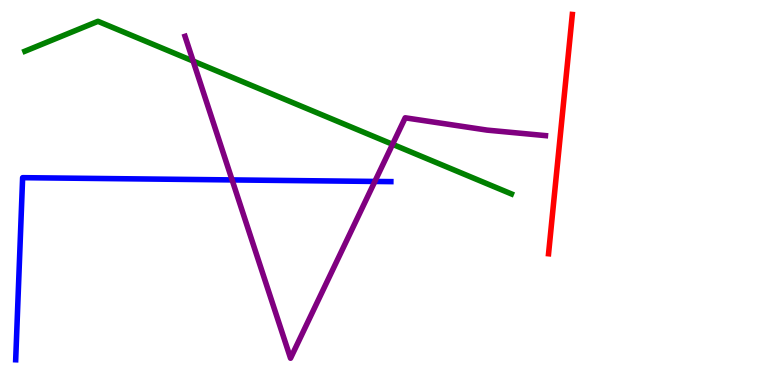[{'lines': ['blue', 'red'], 'intersections': []}, {'lines': ['green', 'red'], 'intersections': []}, {'lines': ['purple', 'red'], 'intersections': []}, {'lines': ['blue', 'green'], 'intersections': []}, {'lines': ['blue', 'purple'], 'intersections': [{'x': 2.99, 'y': 5.33}, {'x': 4.84, 'y': 5.29}]}, {'lines': ['green', 'purple'], 'intersections': [{'x': 2.49, 'y': 8.41}, {'x': 5.07, 'y': 6.25}]}]